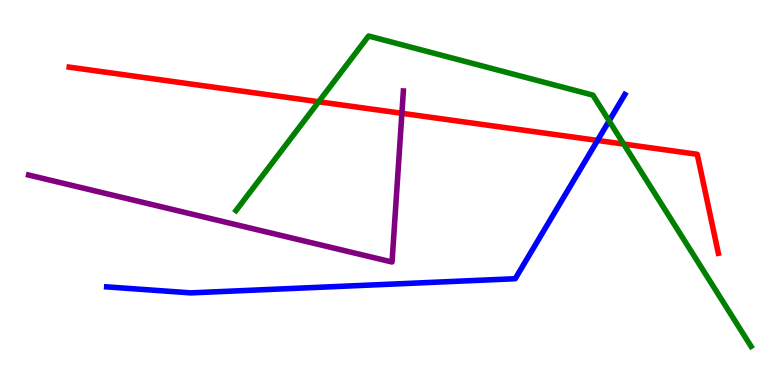[{'lines': ['blue', 'red'], 'intersections': [{'x': 7.71, 'y': 6.35}]}, {'lines': ['green', 'red'], 'intersections': [{'x': 4.11, 'y': 7.36}, {'x': 8.05, 'y': 6.26}]}, {'lines': ['purple', 'red'], 'intersections': [{'x': 5.19, 'y': 7.06}]}, {'lines': ['blue', 'green'], 'intersections': [{'x': 7.86, 'y': 6.86}]}, {'lines': ['blue', 'purple'], 'intersections': []}, {'lines': ['green', 'purple'], 'intersections': []}]